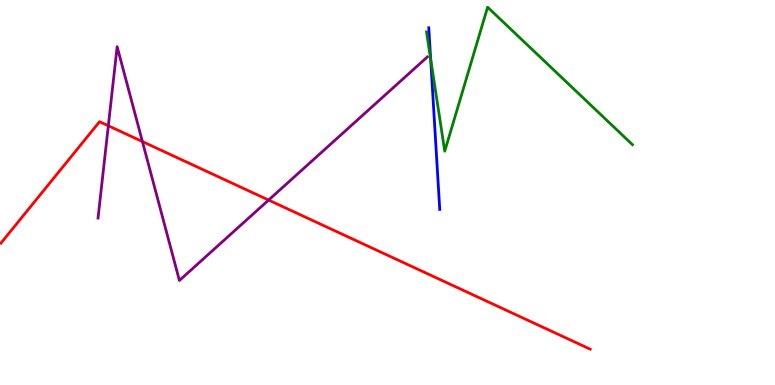[{'lines': ['blue', 'red'], 'intersections': []}, {'lines': ['green', 'red'], 'intersections': []}, {'lines': ['purple', 'red'], 'intersections': [{'x': 1.4, 'y': 6.73}, {'x': 1.84, 'y': 6.32}, {'x': 3.47, 'y': 4.8}]}, {'lines': ['blue', 'green'], 'intersections': [{'x': 5.56, 'y': 8.46}]}, {'lines': ['blue', 'purple'], 'intersections': []}, {'lines': ['green', 'purple'], 'intersections': []}]